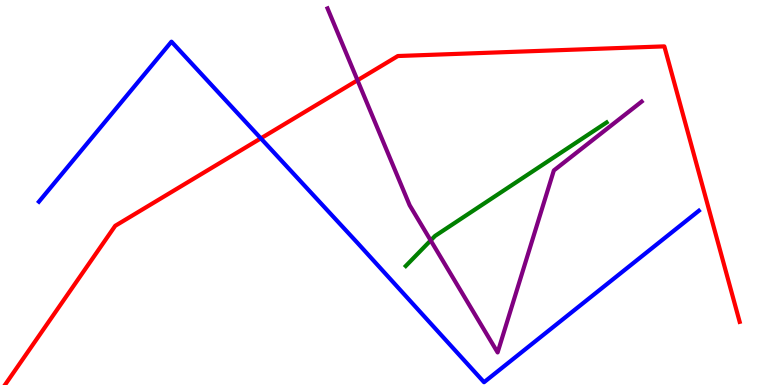[{'lines': ['blue', 'red'], 'intersections': [{'x': 3.37, 'y': 6.41}]}, {'lines': ['green', 'red'], 'intersections': []}, {'lines': ['purple', 'red'], 'intersections': [{'x': 4.61, 'y': 7.92}]}, {'lines': ['blue', 'green'], 'intersections': []}, {'lines': ['blue', 'purple'], 'intersections': []}, {'lines': ['green', 'purple'], 'intersections': [{'x': 5.56, 'y': 3.76}]}]